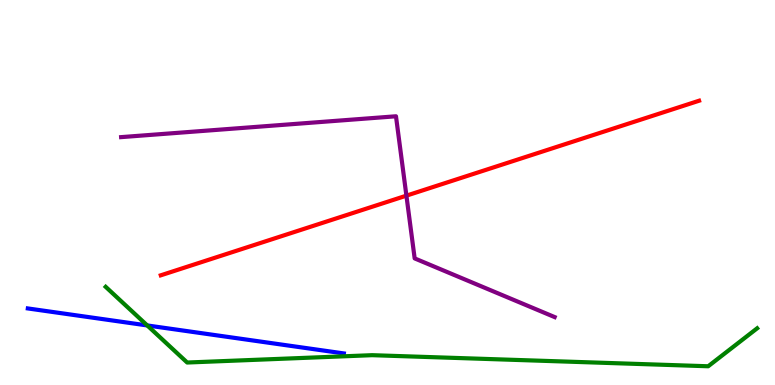[{'lines': ['blue', 'red'], 'intersections': []}, {'lines': ['green', 'red'], 'intersections': []}, {'lines': ['purple', 'red'], 'intersections': [{'x': 5.24, 'y': 4.92}]}, {'lines': ['blue', 'green'], 'intersections': [{'x': 1.9, 'y': 1.55}]}, {'lines': ['blue', 'purple'], 'intersections': []}, {'lines': ['green', 'purple'], 'intersections': []}]